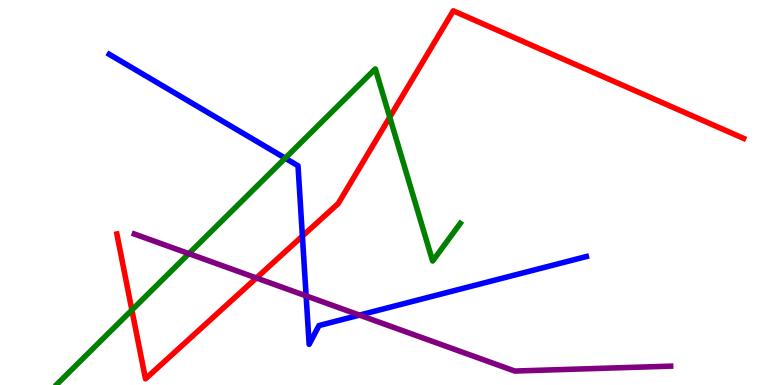[{'lines': ['blue', 'red'], 'intersections': [{'x': 3.9, 'y': 3.87}]}, {'lines': ['green', 'red'], 'intersections': [{'x': 1.7, 'y': 1.95}, {'x': 5.03, 'y': 6.96}]}, {'lines': ['purple', 'red'], 'intersections': [{'x': 3.31, 'y': 2.78}]}, {'lines': ['blue', 'green'], 'intersections': [{'x': 3.68, 'y': 5.89}]}, {'lines': ['blue', 'purple'], 'intersections': [{'x': 3.95, 'y': 2.31}, {'x': 4.64, 'y': 1.82}]}, {'lines': ['green', 'purple'], 'intersections': [{'x': 2.44, 'y': 3.41}]}]